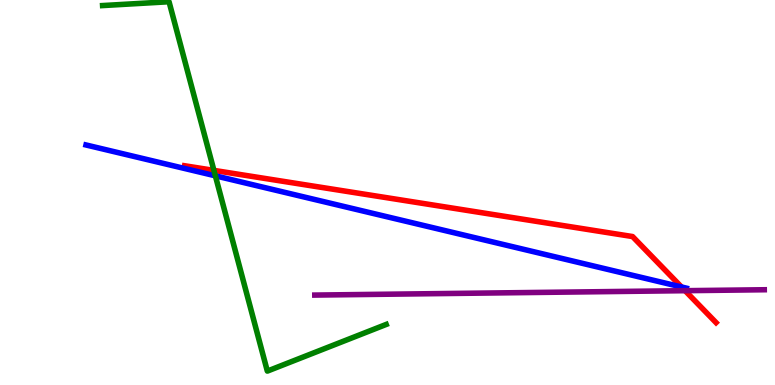[{'lines': ['blue', 'red'], 'intersections': [{'x': 8.79, 'y': 2.55}]}, {'lines': ['green', 'red'], 'intersections': [{'x': 2.76, 'y': 5.57}]}, {'lines': ['purple', 'red'], 'intersections': [{'x': 8.84, 'y': 2.45}]}, {'lines': ['blue', 'green'], 'intersections': [{'x': 2.78, 'y': 5.43}]}, {'lines': ['blue', 'purple'], 'intersections': []}, {'lines': ['green', 'purple'], 'intersections': []}]